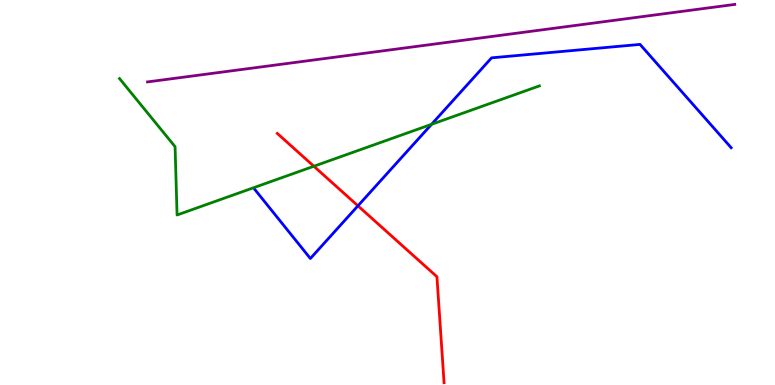[{'lines': ['blue', 'red'], 'intersections': [{'x': 4.62, 'y': 4.65}]}, {'lines': ['green', 'red'], 'intersections': [{'x': 4.05, 'y': 5.68}]}, {'lines': ['purple', 'red'], 'intersections': []}, {'lines': ['blue', 'green'], 'intersections': [{'x': 5.57, 'y': 6.77}]}, {'lines': ['blue', 'purple'], 'intersections': []}, {'lines': ['green', 'purple'], 'intersections': []}]